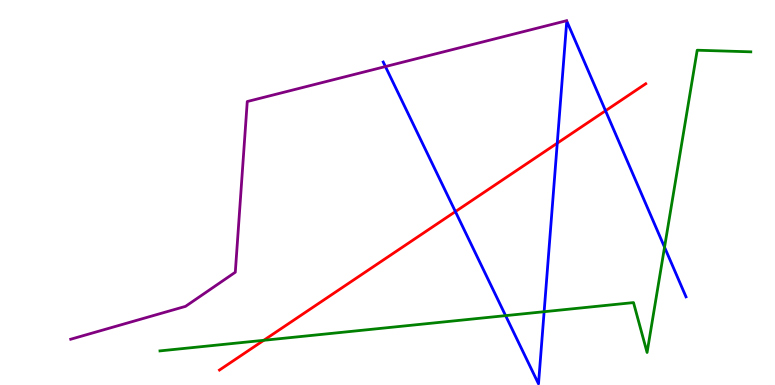[{'lines': ['blue', 'red'], 'intersections': [{'x': 5.88, 'y': 4.5}, {'x': 7.19, 'y': 6.28}, {'x': 7.81, 'y': 7.12}]}, {'lines': ['green', 'red'], 'intersections': [{'x': 3.4, 'y': 1.16}]}, {'lines': ['purple', 'red'], 'intersections': []}, {'lines': ['blue', 'green'], 'intersections': [{'x': 6.52, 'y': 1.8}, {'x': 7.02, 'y': 1.9}, {'x': 8.57, 'y': 3.58}]}, {'lines': ['blue', 'purple'], 'intersections': [{'x': 4.97, 'y': 8.27}]}, {'lines': ['green', 'purple'], 'intersections': []}]